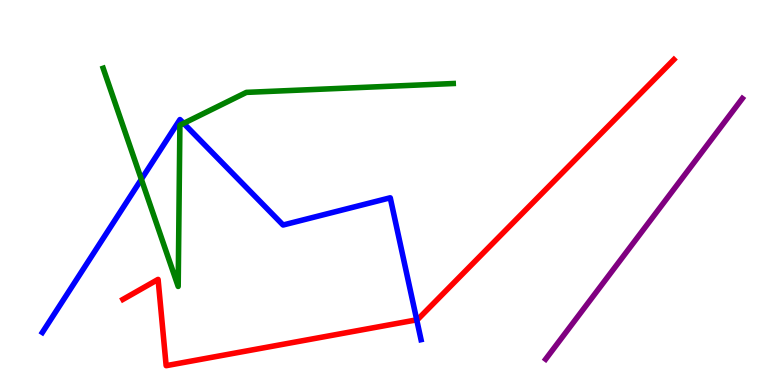[{'lines': ['blue', 'red'], 'intersections': [{'x': 5.38, 'y': 1.69}]}, {'lines': ['green', 'red'], 'intersections': []}, {'lines': ['purple', 'red'], 'intersections': []}, {'lines': ['blue', 'green'], 'intersections': [{'x': 1.82, 'y': 5.34}, {'x': 2.37, 'y': 6.8}]}, {'lines': ['blue', 'purple'], 'intersections': []}, {'lines': ['green', 'purple'], 'intersections': []}]